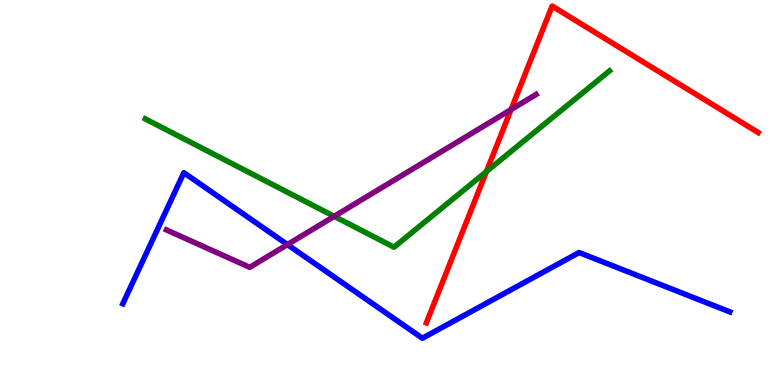[{'lines': ['blue', 'red'], 'intersections': []}, {'lines': ['green', 'red'], 'intersections': [{'x': 6.28, 'y': 5.54}]}, {'lines': ['purple', 'red'], 'intersections': [{'x': 6.59, 'y': 7.15}]}, {'lines': ['blue', 'green'], 'intersections': []}, {'lines': ['blue', 'purple'], 'intersections': [{'x': 3.71, 'y': 3.65}]}, {'lines': ['green', 'purple'], 'intersections': [{'x': 4.31, 'y': 4.38}]}]